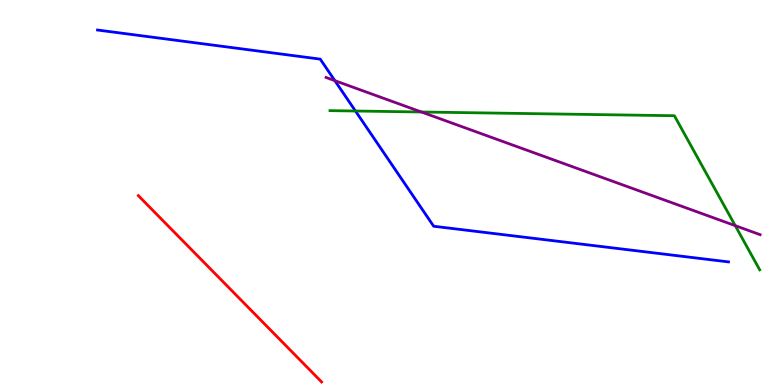[{'lines': ['blue', 'red'], 'intersections': []}, {'lines': ['green', 'red'], 'intersections': []}, {'lines': ['purple', 'red'], 'intersections': []}, {'lines': ['blue', 'green'], 'intersections': [{'x': 4.59, 'y': 7.12}]}, {'lines': ['blue', 'purple'], 'intersections': [{'x': 4.32, 'y': 7.91}]}, {'lines': ['green', 'purple'], 'intersections': [{'x': 5.44, 'y': 7.09}, {'x': 9.49, 'y': 4.14}]}]